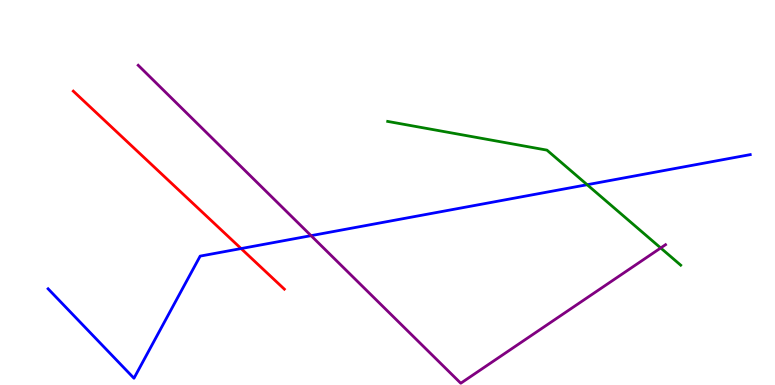[{'lines': ['blue', 'red'], 'intersections': [{'x': 3.11, 'y': 3.54}]}, {'lines': ['green', 'red'], 'intersections': []}, {'lines': ['purple', 'red'], 'intersections': []}, {'lines': ['blue', 'green'], 'intersections': [{'x': 7.58, 'y': 5.2}]}, {'lines': ['blue', 'purple'], 'intersections': [{'x': 4.01, 'y': 3.88}]}, {'lines': ['green', 'purple'], 'intersections': [{'x': 8.53, 'y': 3.56}]}]